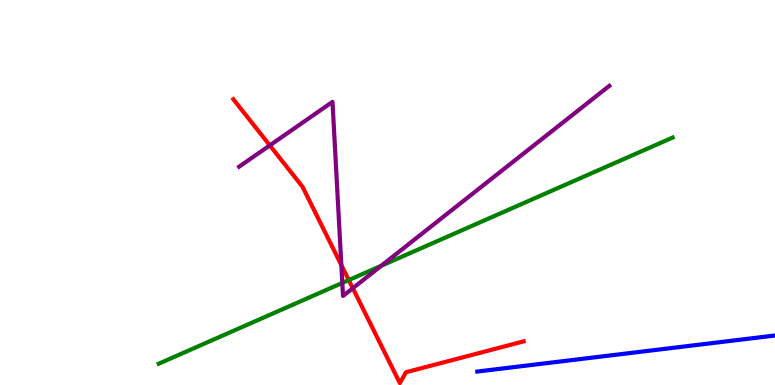[{'lines': ['blue', 'red'], 'intersections': []}, {'lines': ['green', 'red'], 'intersections': [{'x': 4.5, 'y': 2.73}]}, {'lines': ['purple', 'red'], 'intersections': [{'x': 3.48, 'y': 6.22}, {'x': 4.4, 'y': 3.11}, {'x': 4.55, 'y': 2.51}]}, {'lines': ['blue', 'green'], 'intersections': []}, {'lines': ['blue', 'purple'], 'intersections': []}, {'lines': ['green', 'purple'], 'intersections': [{'x': 4.42, 'y': 2.65}, {'x': 4.92, 'y': 3.1}]}]